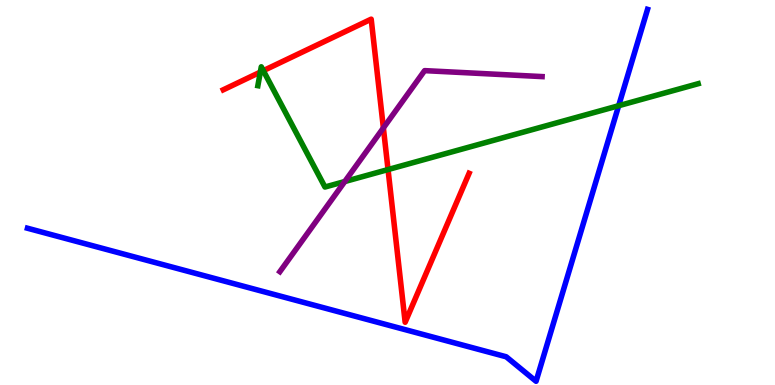[{'lines': ['blue', 'red'], 'intersections': []}, {'lines': ['green', 'red'], 'intersections': [{'x': 3.36, 'y': 8.13}, {'x': 3.4, 'y': 8.16}, {'x': 5.01, 'y': 5.6}]}, {'lines': ['purple', 'red'], 'intersections': [{'x': 4.95, 'y': 6.68}]}, {'lines': ['blue', 'green'], 'intersections': [{'x': 7.98, 'y': 7.25}]}, {'lines': ['blue', 'purple'], 'intersections': []}, {'lines': ['green', 'purple'], 'intersections': [{'x': 4.45, 'y': 5.28}]}]